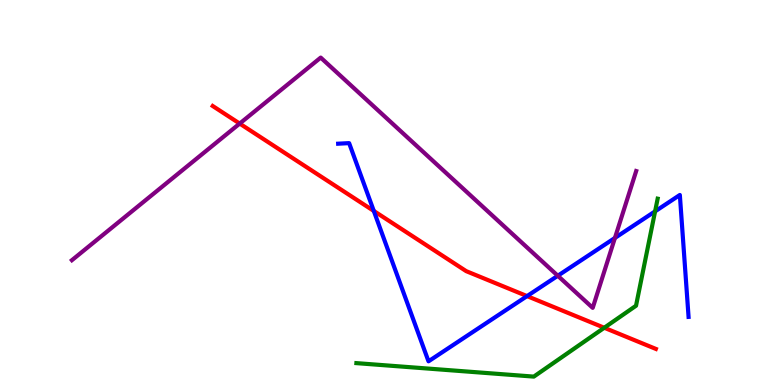[{'lines': ['blue', 'red'], 'intersections': [{'x': 4.82, 'y': 4.52}, {'x': 6.8, 'y': 2.31}]}, {'lines': ['green', 'red'], 'intersections': [{'x': 7.8, 'y': 1.49}]}, {'lines': ['purple', 'red'], 'intersections': [{'x': 3.09, 'y': 6.79}]}, {'lines': ['blue', 'green'], 'intersections': [{'x': 8.45, 'y': 4.51}]}, {'lines': ['blue', 'purple'], 'intersections': [{'x': 7.2, 'y': 2.84}, {'x': 7.93, 'y': 3.82}]}, {'lines': ['green', 'purple'], 'intersections': []}]